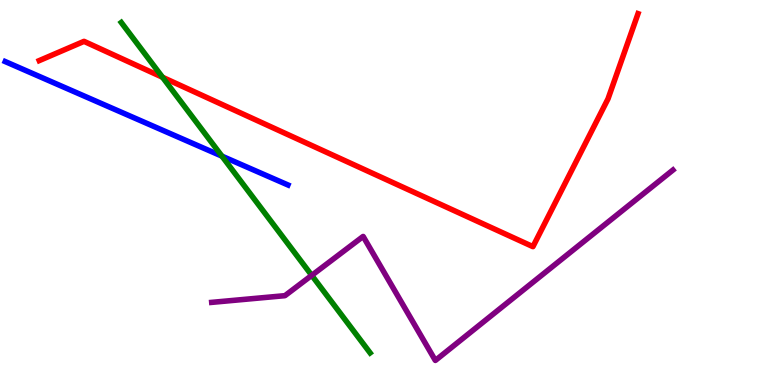[{'lines': ['blue', 'red'], 'intersections': []}, {'lines': ['green', 'red'], 'intersections': [{'x': 2.1, 'y': 7.99}]}, {'lines': ['purple', 'red'], 'intersections': []}, {'lines': ['blue', 'green'], 'intersections': [{'x': 2.86, 'y': 5.94}]}, {'lines': ['blue', 'purple'], 'intersections': []}, {'lines': ['green', 'purple'], 'intersections': [{'x': 4.02, 'y': 2.85}]}]